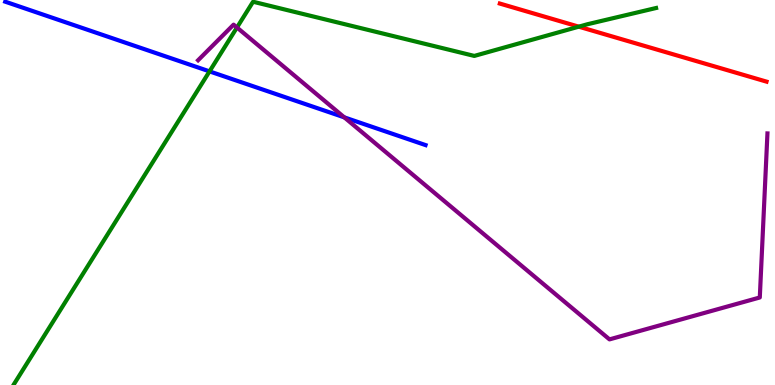[{'lines': ['blue', 'red'], 'intersections': []}, {'lines': ['green', 'red'], 'intersections': [{'x': 7.47, 'y': 9.31}]}, {'lines': ['purple', 'red'], 'intersections': []}, {'lines': ['blue', 'green'], 'intersections': [{'x': 2.7, 'y': 8.15}]}, {'lines': ['blue', 'purple'], 'intersections': [{'x': 4.44, 'y': 6.95}]}, {'lines': ['green', 'purple'], 'intersections': [{'x': 3.06, 'y': 9.29}]}]